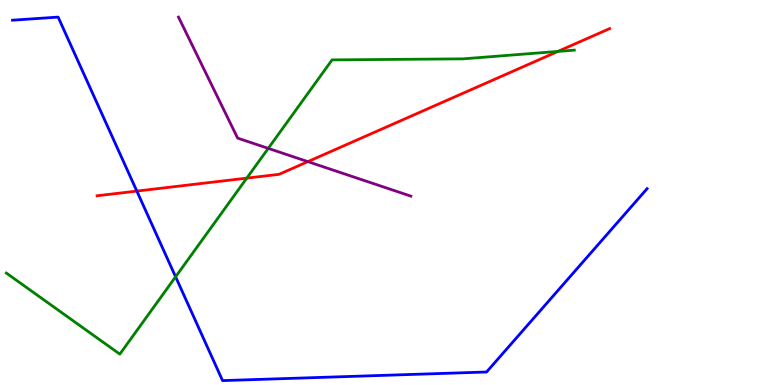[{'lines': ['blue', 'red'], 'intersections': [{'x': 1.77, 'y': 5.04}]}, {'lines': ['green', 'red'], 'intersections': [{'x': 3.18, 'y': 5.37}, {'x': 7.2, 'y': 8.66}]}, {'lines': ['purple', 'red'], 'intersections': [{'x': 3.97, 'y': 5.8}]}, {'lines': ['blue', 'green'], 'intersections': [{'x': 2.27, 'y': 2.81}]}, {'lines': ['blue', 'purple'], 'intersections': []}, {'lines': ['green', 'purple'], 'intersections': [{'x': 3.46, 'y': 6.15}]}]